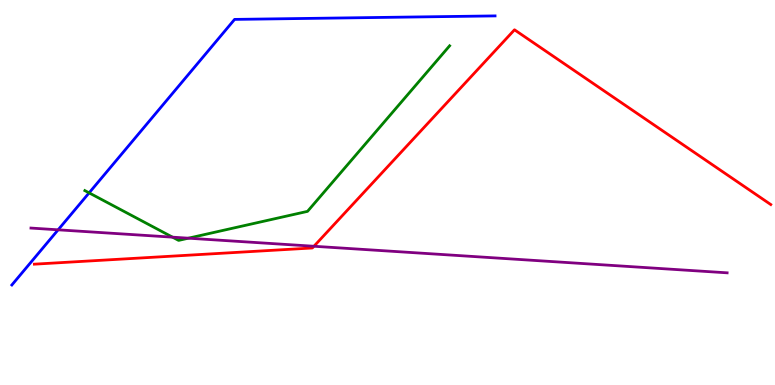[{'lines': ['blue', 'red'], 'intersections': []}, {'lines': ['green', 'red'], 'intersections': []}, {'lines': ['purple', 'red'], 'intersections': [{'x': 4.05, 'y': 3.6}]}, {'lines': ['blue', 'green'], 'intersections': [{'x': 1.15, 'y': 4.99}]}, {'lines': ['blue', 'purple'], 'intersections': [{'x': 0.75, 'y': 4.03}]}, {'lines': ['green', 'purple'], 'intersections': [{'x': 2.23, 'y': 3.84}, {'x': 2.43, 'y': 3.81}]}]